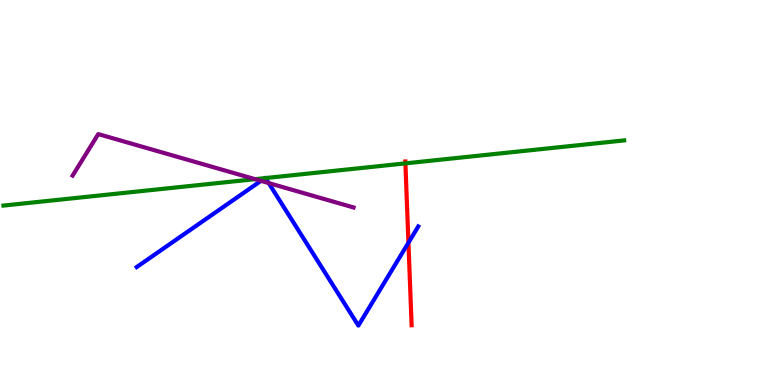[{'lines': ['blue', 'red'], 'intersections': [{'x': 5.27, 'y': 3.7}]}, {'lines': ['green', 'red'], 'intersections': [{'x': 5.23, 'y': 5.76}]}, {'lines': ['purple', 'red'], 'intersections': []}, {'lines': ['blue', 'green'], 'intersections': [{'x': 3.42, 'y': 5.37}, {'x': 3.43, 'y': 5.38}]}, {'lines': ['blue', 'purple'], 'intersections': [{'x': 3.37, 'y': 5.3}, {'x': 3.47, 'y': 5.24}]}, {'lines': ['green', 'purple'], 'intersections': [{'x': 3.29, 'y': 5.35}]}]